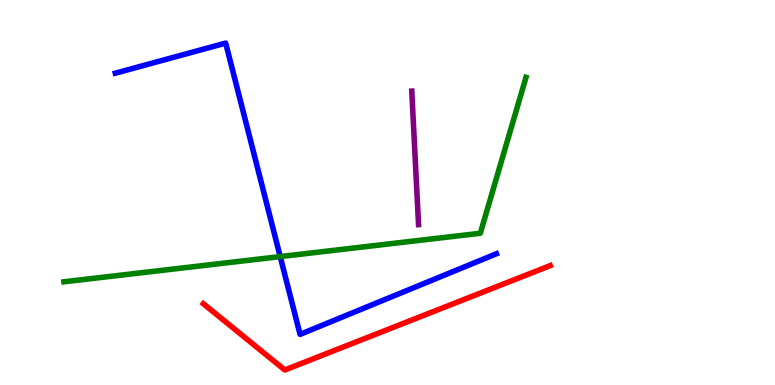[{'lines': ['blue', 'red'], 'intersections': []}, {'lines': ['green', 'red'], 'intersections': []}, {'lines': ['purple', 'red'], 'intersections': []}, {'lines': ['blue', 'green'], 'intersections': [{'x': 3.62, 'y': 3.34}]}, {'lines': ['blue', 'purple'], 'intersections': []}, {'lines': ['green', 'purple'], 'intersections': []}]